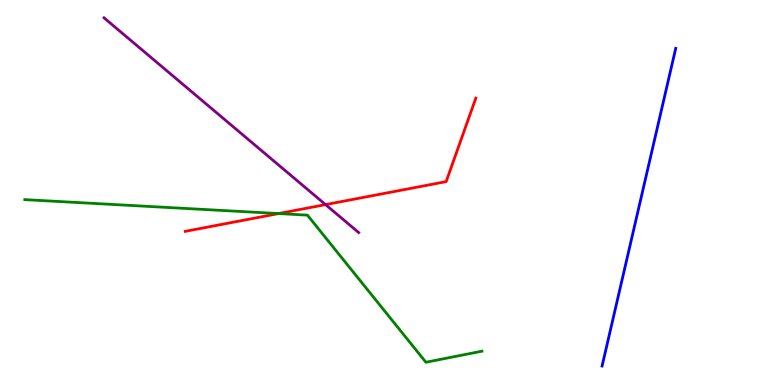[{'lines': ['blue', 'red'], 'intersections': []}, {'lines': ['green', 'red'], 'intersections': [{'x': 3.6, 'y': 4.45}]}, {'lines': ['purple', 'red'], 'intersections': [{'x': 4.2, 'y': 4.69}]}, {'lines': ['blue', 'green'], 'intersections': []}, {'lines': ['blue', 'purple'], 'intersections': []}, {'lines': ['green', 'purple'], 'intersections': []}]